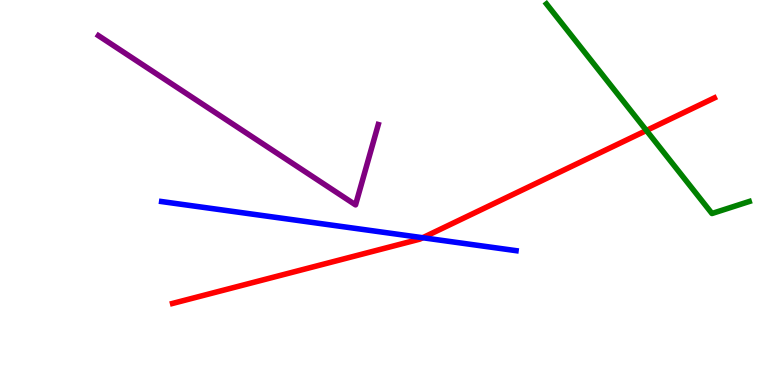[{'lines': ['blue', 'red'], 'intersections': [{'x': 5.45, 'y': 3.83}]}, {'lines': ['green', 'red'], 'intersections': [{'x': 8.34, 'y': 6.61}]}, {'lines': ['purple', 'red'], 'intersections': []}, {'lines': ['blue', 'green'], 'intersections': []}, {'lines': ['blue', 'purple'], 'intersections': []}, {'lines': ['green', 'purple'], 'intersections': []}]